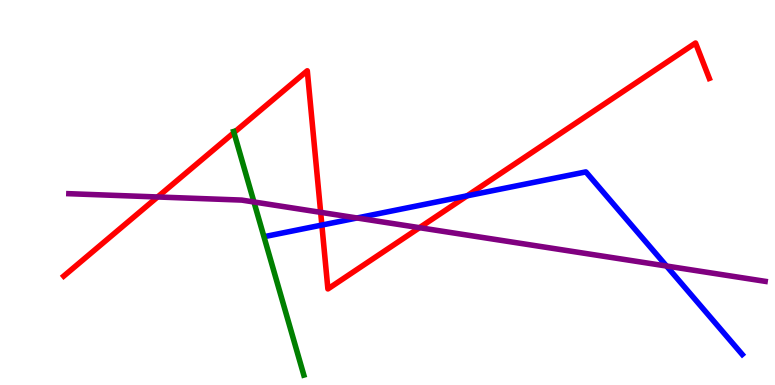[{'lines': ['blue', 'red'], 'intersections': [{'x': 4.15, 'y': 4.15}, {'x': 6.03, 'y': 4.91}]}, {'lines': ['green', 'red'], 'intersections': [{'x': 3.02, 'y': 6.56}]}, {'lines': ['purple', 'red'], 'intersections': [{'x': 2.03, 'y': 4.88}, {'x': 4.14, 'y': 4.48}, {'x': 5.41, 'y': 4.09}]}, {'lines': ['blue', 'green'], 'intersections': []}, {'lines': ['blue', 'purple'], 'intersections': [{'x': 4.61, 'y': 4.34}, {'x': 8.6, 'y': 3.09}]}, {'lines': ['green', 'purple'], 'intersections': [{'x': 3.28, 'y': 4.75}]}]